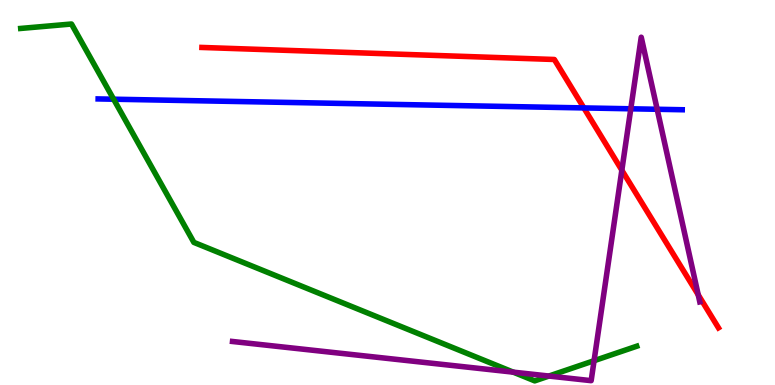[{'lines': ['blue', 'red'], 'intersections': [{'x': 7.53, 'y': 7.2}]}, {'lines': ['green', 'red'], 'intersections': []}, {'lines': ['purple', 'red'], 'intersections': [{'x': 8.02, 'y': 5.58}, {'x': 9.01, 'y': 2.34}]}, {'lines': ['blue', 'green'], 'intersections': [{'x': 1.47, 'y': 7.42}]}, {'lines': ['blue', 'purple'], 'intersections': [{'x': 8.14, 'y': 7.17}, {'x': 8.48, 'y': 7.16}]}, {'lines': ['green', 'purple'], 'intersections': [{'x': 6.62, 'y': 0.334}, {'x': 7.08, 'y': 0.233}, {'x': 7.67, 'y': 0.631}]}]